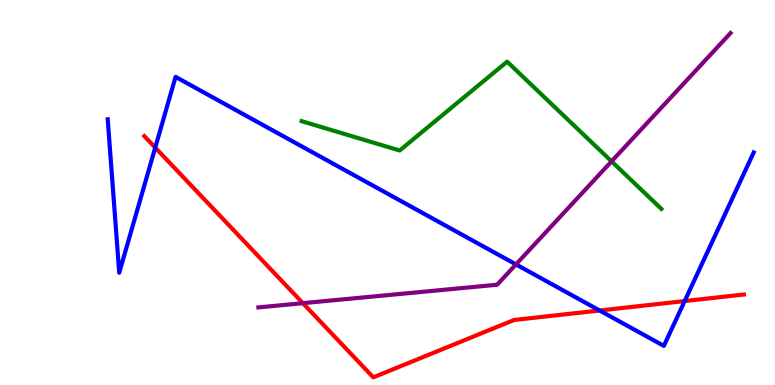[{'lines': ['blue', 'red'], 'intersections': [{'x': 2.0, 'y': 6.17}, {'x': 7.74, 'y': 1.94}, {'x': 8.83, 'y': 2.18}]}, {'lines': ['green', 'red'], 'intersections': []}, {'lines': ['purple', 'red'], 'intersections': [{'x': 3.91, 'y': 2.13}]}, {'lines': ['blue', 'green'], 'intersections': []}, {'lines': ['blue', 'purple'], 'intersections': [{'x': 6.66, 'y': 3.13}]}, {'lines': ['green', 'purple'], 'intersections': [{'x': 7.89, 'y': 5.81}]}]